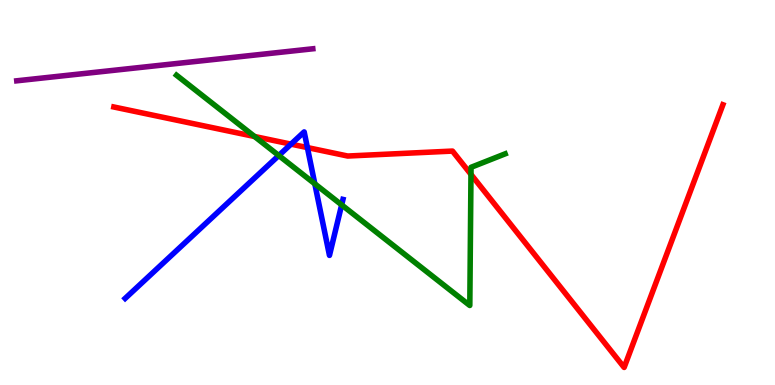[{'lines': ['blue', 'red'], 'intersections': [{'x': 3.75, 'y': 6.26}, {'x': 3.97, 'y': 6.17}]}, {'lines': ['green', 'red'], 'intersections': [{'x': 3.28, 'y': 6.45}, {'x': 6.08, 'y': 5.47}]}, {'lines': ['purple', 'red'], 'intersections': []}, {'lines': ['blue', 'green'], 'intersections': [{'x': 3.6, 'y': 5.96}, {'x': 4.06, 'y': 5.23}, {'x': 4.41, 'y': 4.68}]}, {'lines': ['blue', 'purple'], 'intersections': []}, {'lines': ['green', 'purple'], 'intersections': []}]